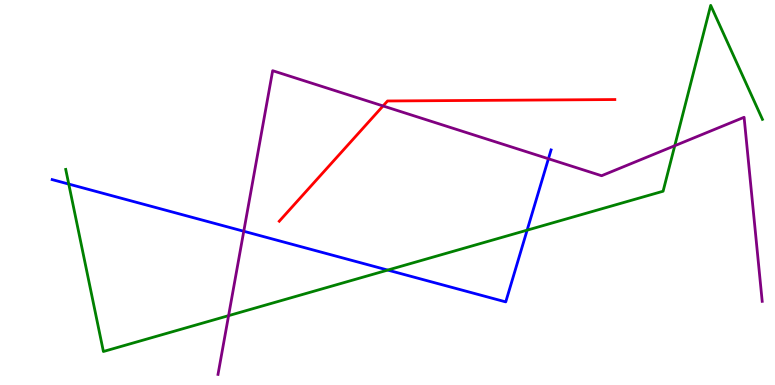[{'lines': ['blue', 'red'], 'intersections': []}, {'lines': ['green', 'red'], 'intersections': []}, {'lines': ['purple', 'red'], 'intersections': [{'x': 4.94, 'y': 7.25}]}, {'lines': ['blue', 'green'], 'intersections': [{'x': 0.887, 'y': 5.22}, {'x': 5.0, 'y': 2.99}, {'x': 6.8, 'y': 4.02}]}, {'lines': ['blue', 'purple'], 'intersections': [{'x': 3.15, 'y': 3.99}, {'x': 7.08, 'y': 5.88}]}, {'lines': ['green', 'purple'], 'intersections': [{'x': 2.95, 'y': 1.8}, {'x': 8.71, 'y': 6.21}]}]